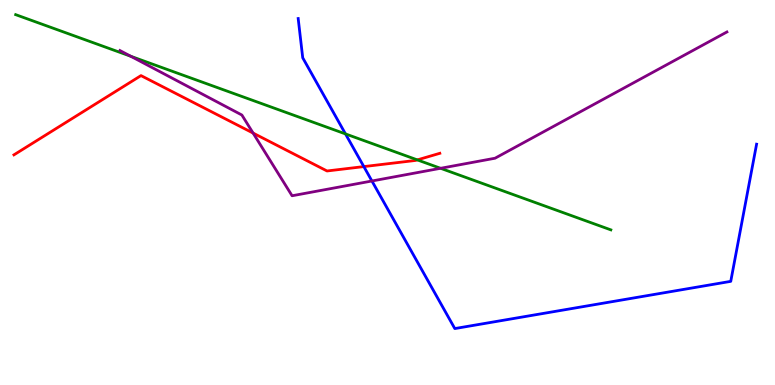[{'lines': ['blue', 'red'], 'intersections': [{'x': 4.69, 'y': 5.67}]}, {'lines': ['green', 'red'], 'intersections': [{'x': 5.38, 'y': 5.85}]}, {'lines': ['purple', 'red'], 'intersections': [{'x': 3.27, 'y': 6.54}]}, {'lines': ['blue', 'green'], 'intersections': [{'x': 4.46, 'y': 6.52}]}, {'lines': ['blue', 'purple'], 'intersections': [{'x': 4.8, 'y': 5.3}]}, {'lines': ['green', 'purple'], 'intersections': [{'x': 1.69, 'y': 8.54}, {'x': 5.68, 'y': 5.63}]}]